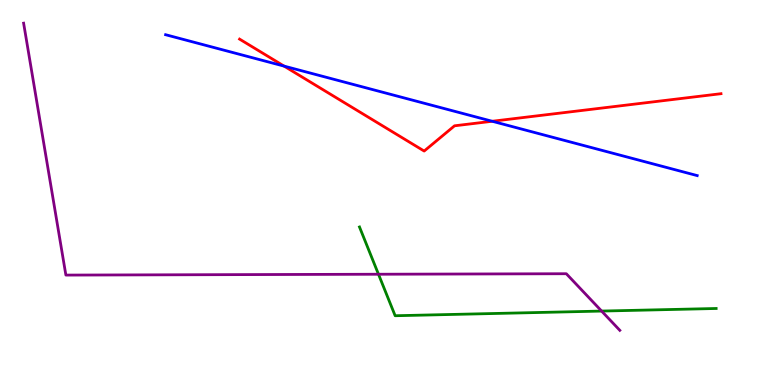[{'lines': ['blue', 'red'], 'intersections': [{'x': 3.67, 'y': 8.28}, {'x': 6.35, 'y': 6.85}]}, {'lines': ['green', 'red'], 'intersections': []}, {'lines': ['purple', 'red'], 'intersections': []}, {'lines': ['blue', 'green'], 'intersections': []}, {'lines': ['blue', 'purple'], 'intersections': []}, {'lines': ['green', 'purple'], 'intersections': [{'x': 4.88, 'y': 2.88}, {'x': 7.76, 'y': 1.92}]}]